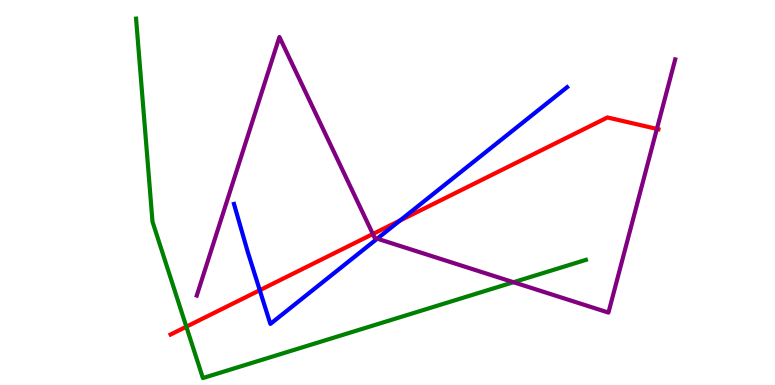[{'lines': ['blue', 'red'], 'intersections': [{'x': 3.35, 'y': 2.46}, {'x': 5.16, 'y': 4.27}]}, {'lines': ['green', 'red'], 'intersections': [{'x': 2.4, 'y': 1.51}]}, {'lines': ['purple', 'red'], 'intersections': [{'x': 4.81, 'y': 3.92}, {'x': 8.48, 'y': 6.65}]}, {'lines': ['blue', 'green'], 'intersections': []}, {'lines': ['blue', 'purple'], 'intersections': [{'x': 4.87, 'y': 3.8}]}, {'lines': ['green', 'purple'], 'intersections': [{'x': 6.63, 'y': 2.67}]}]